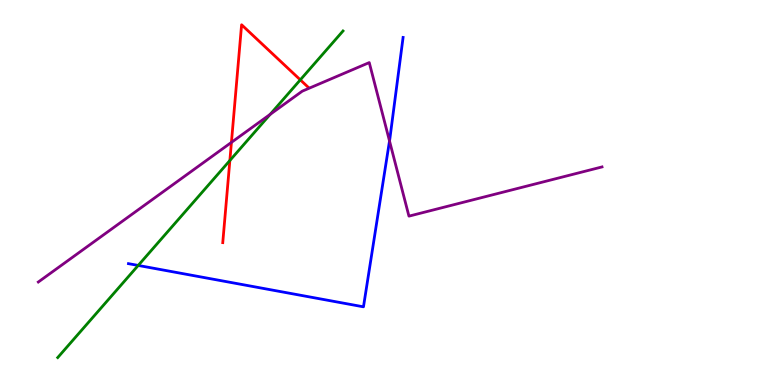[{'lines': ['blue', 'red'], 'intersections': []}, {'lines': ['green', 'red'], 'intersections': [{'x': 2.97, 'y': 5.83}, {'x': 3.88, 'y': 7.93}]}, {'lines': ['purple', 'red'], 'intersections': [{'x': 2.99, 'y': 6.3}]}, {'lines': ['blue', 'green'], 'intersections': [{'x': 1.78, 'y': 3.11}]}, {'lines': ['blue', 'purple'], 'intersections': [{'x': 5.03, 'y': 6.34}]}, {'lines': ['green', 'purple'], 'intersections': [{'x': 3.49, 'y': 7.03}]}]